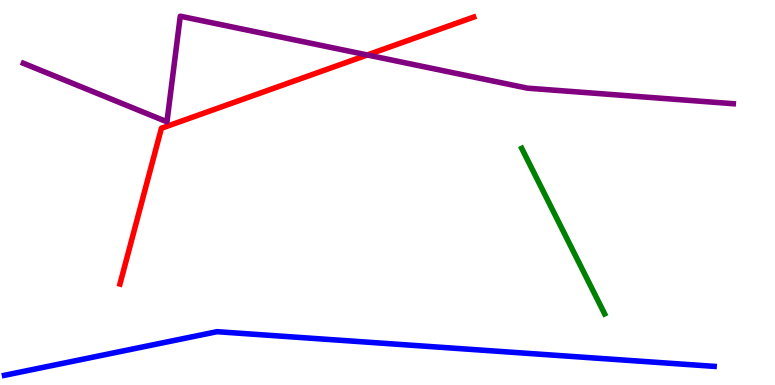[{'lines': ['blue', 'red'], 'intersections': []}, {'lines': ['green', 'red'], 'intersections': []}, {'lines': ['purple', 'red'], 'intersections': [{'x': 4.74, 'y': 8.57}]}, {'lines': ['blue', 'green'], 'intersections': []}, {'lines': ['blue', 'purple'], 'intersections': []}, {'lines': ['green', 'purple'], 'intersections': []}]